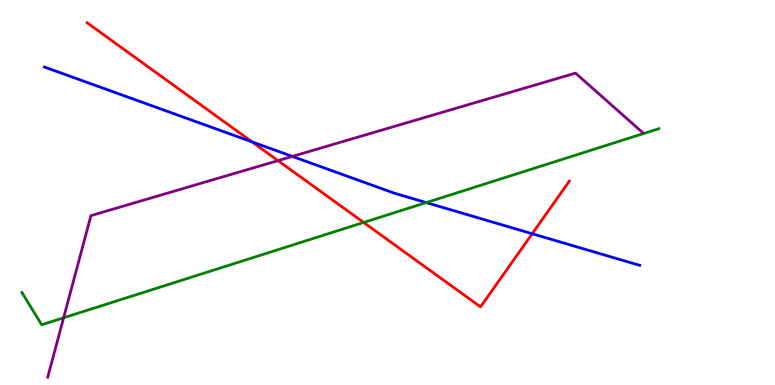[{'lines': ['blue', 'red'], 'intersections': [{'x': 3.25, 'y': 6.32}, {'x': 6.87, 'y': 3.93}]}, {'lines': ['green', 'red'], 'intersections': [{'x': 4.69, 'y': 4.22}]}, {'lines': ['purple', 'red'], 'intersections': [{'x': 3.59, 'y': 5.83}]}, {'lines': ['blue', 'green'], 'intersections': [{'x': 5.5, 'y': 4.74}]}, {'lines': ['blue', 'purple'], 'intersections': [{'x': 3.77, 'y': 5.94}]}, {'lines': ['green', 'purple'], 'intersections': [{'x': 0.821, 'y': 1.75}]}]